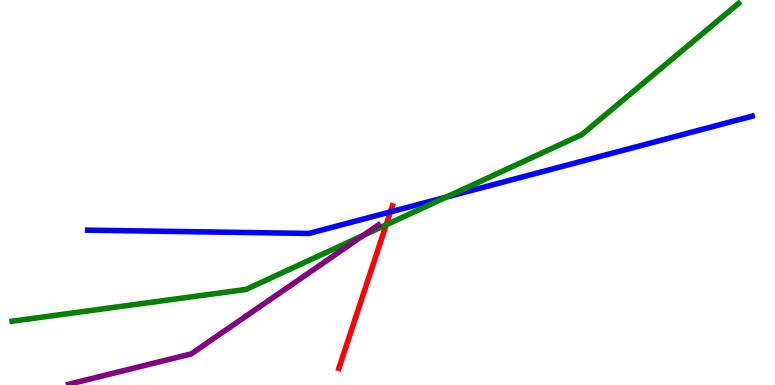[{'lines': ['blue', 'red'], 'intersections': [{'x': 5.04, 'y': 4.5}]}, {'lines': ['green', 'red'], 'intersections': [{'x': 4.98, 'y': 4.16}]}, {'lines': ['purple', 'red'], 'intersections': []}, {'lines': ['blue', 'green'], 'intersections': [{'x': 5.76, 'y': 4.88}]}, {'lines': ['blue', 'purple'], 'intersections': []}, {'lines': ['green', 'purple'], 'intersections': [{'x': 4.69, 'y': 3.89}]}]